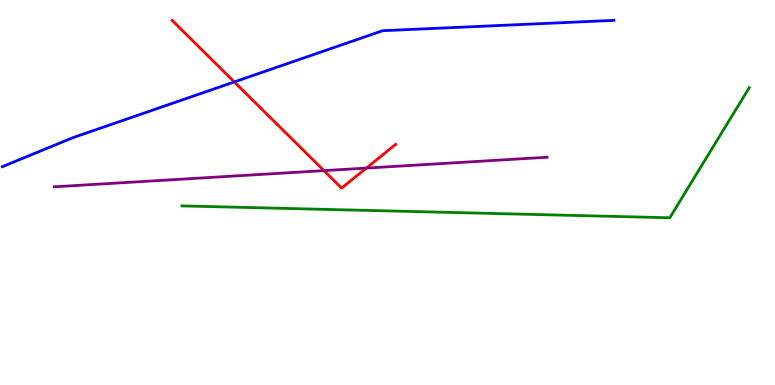[{'lines': ['blue', 'red'], 'intersections': [{'x': 3.02, 'y': 7.87}]}, {'lines': ['green', 'red'], 'intersections': []}, {'lines': ['purple', 'red'], 'intersections': [{'x': 4.18, 'y': 5.57}, {'x': 4.73, 'y': 5.63}]}, {'lines': ['blue', 'green'], 'intersections': []}, {'lines': ['blue', 'purple'], 'intersections': []}, {'lines': ['green', 'purple'], 'intersections': []}]